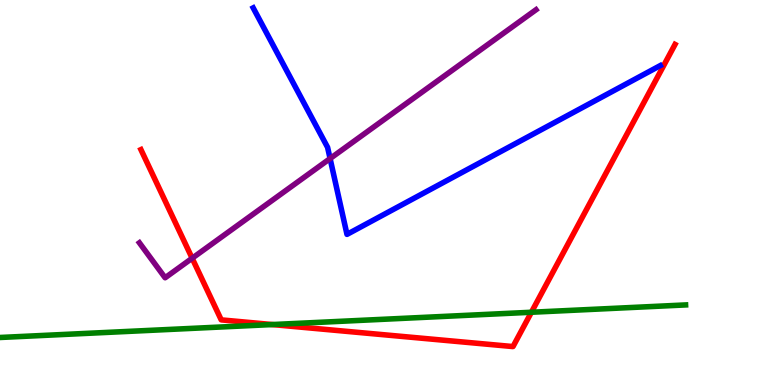[{'lines': ['blue', 'red'], 'intersections': []}, {'lines': ['green', 'red'], 'intersections': [{'x': 3.51, 'y': 1.57}, {'x': 6.86, 'y': 1.89}]}, {'lines': ['purple', 'red'], 'intersections': [{'x': 2.48, 'y': 3.29}]}, {'lines': ['blue', 'green'], 'intersections': []}, {'lines': ['blue', 'purple'], 'intersections': [{'x': 4.26, 'y': 5.88}]}, {'lines': ['green', 'purple'], 'intersections': []}]